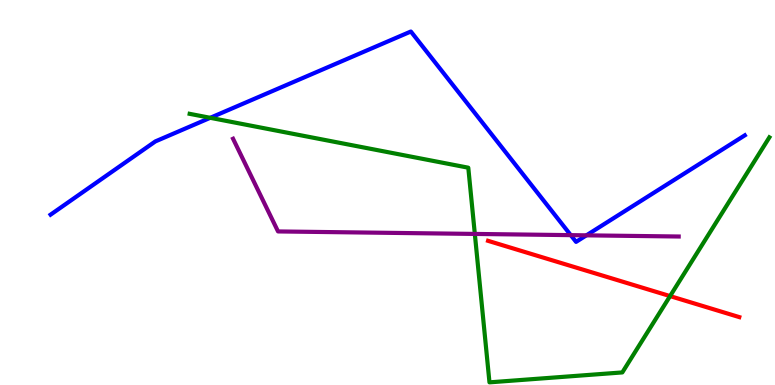[{'lines': ['blue', 'red'], 'intersections': []}, {'lines': ['green', 'red'], 'intersections': [{'x': 8.65, 'y': 2.31}]}, {'lines': ['purple', 'red'], 'intersections': []}, {'lines': ['blue', 'green'], 'intersections': [{'x': 2.71, 'y': 6.94}]}, {'lines': ['blue', 'purple'], 'intersections': [{'x': 7.36, 'y': 3.89}, {'x': 7.57, 'y': 3.89}]}, {'lines': ['green', 'purple'], 'intersections': [{'x': 6.13, 'y': 3.92}]}]